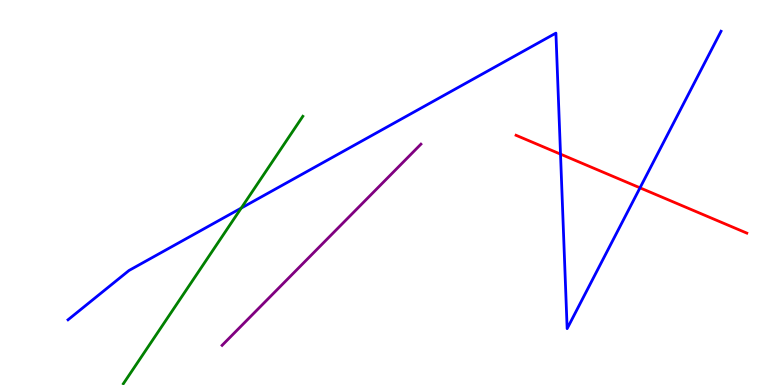[{'lines': ['blue', 'red'], 'intersections': [{'x': 7.23, 'y': 6.0}, {'x': 8.26, 'y': 5.12}]}, {'lines': ['green', 'red'], 'intersections': []}, {'lines': ['purple', 'red'], 'intersections': []}, {'lines': ['blue', 'green'], 'intersections': [{'x': 3.11, 'y': 4.6}]}, {'lines': ['blue', 'purple'], 'intersections': []}, {'lines': ['green', 'purple'], 'intersections': []}]